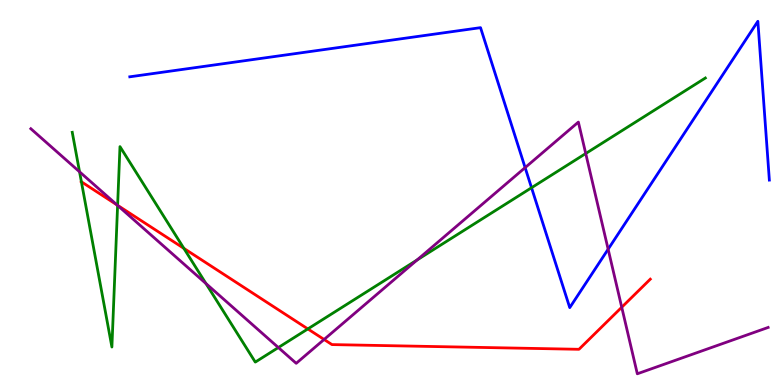[{'lines': ['blue', 'red'], 'intersections': []}, {'lines': ['green', 'red'], 'intersections': [{'x': 1.05, 'y': 5.28}, {'x': 1.52, 'y': 4.67}, {'x': 2.37, 'y': 3.55}, {'x': 3.97, 'y': 1.46}]}, {'lines': ['purple', 'red'], 'intersections': [{'x': 1.51, 'y': 4.68}, {'x': 4.18, 'y': 1.18}, {'x': 8.02, 'y': 2.02}]}, {'lines': ['blue', 'green'], 'intersections': [{'x': 6.86, 'y': 5.12}]}, {'lines': ['blue', 'purple'], 'intersections': [{'x': 6.78, 'y': 5.65}, {'x': 7.85, 'y': 3.53}]}, {'lines': ['green', 'purple'], 'intersections': [{'x': 1.03, 'y': 5.54}, {'x': 1.52, 'y': 4.66}, {'x': 2.66, 'y': 2.64}, {'x': 3.59, 'y': 0.973}, {'x': 5.38, 'y': 3.25}, {'x': 7.56, 'y': 6.01}]}]